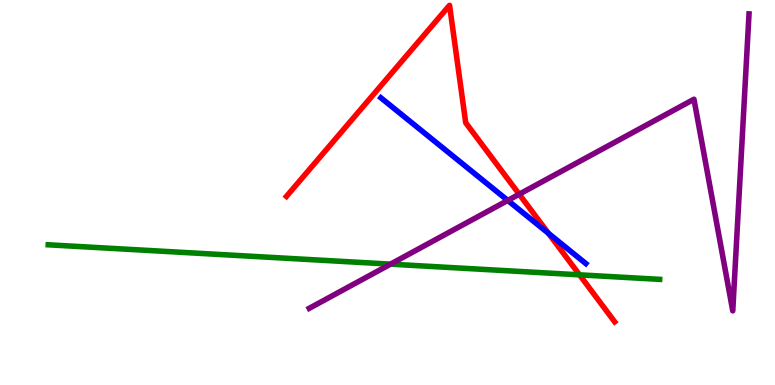[{'lines': ['blue', 'red'], 'intersections': [{'x': 7.08, 'y': 3.94}]}, {'lines': ['green', 'red'], 'intersections': [{'x': 7.48, 'y': 2.86}]}, {'lines': ['purple', 'red'], 'intersections': [{'x': 6.7, 'y': 4.96}]}, {'lines': ['blue', 'green'], 'intersections': []}, {'lines': ['blue', 'purple'], 'intersections': [{'x': 6.55, 'y': 4.79}]}, {'lines': ['green', 'purple'], 'intersections': [{'x': 5.04, 'y': 3.14}]}]